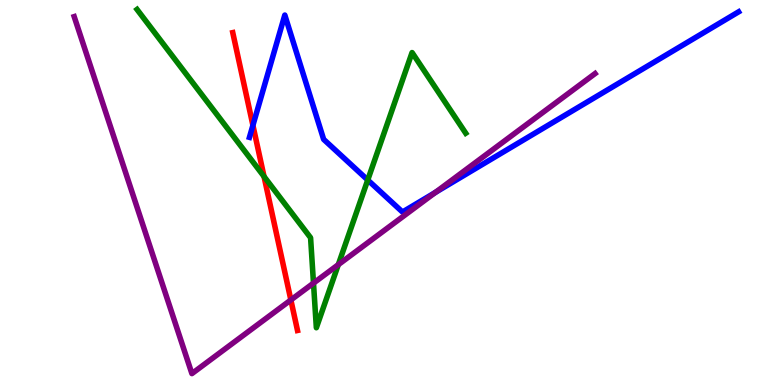[{'lines': ['blue', 'red'], 'intersections': [{'x': 3.26, 'y': 6.74}]}, {'lines': ['green', 'red'], 'intersections': [{'x': 3.41, 'y': 5.42}]}, {'lines': ['purple', 'red'], 'intersections': [{'x': 3.75, 'y': 2.21}]}, {'lines': ['blue', 'green'], 'intersections': [{'x': 4.75, 'y': 5.32}]}, {'lines': ['blue', 'purple'], 'intersections': [{'x': 5.62, 'y': 5.0}]}, {'lines': ['green', 'purple'], 'intersections': [{'x': 4.05, 'y': 2.65}, {'x': 4.37, 'y': 3.13}]}]